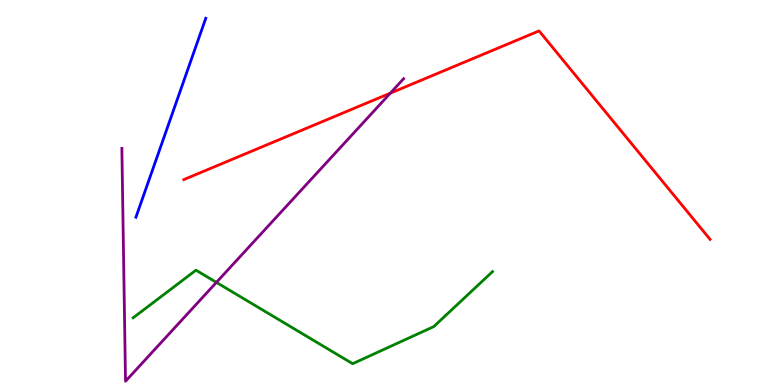[{'lines': ['blue', 'red'], 'intersections': []}, {'lines': ['green', 'red'], 'intersections': []}, {'lines': ['purple', 'red'], 'intersections': [{'x': 5.04, 'y': 7.58}]}, {'lines': ['blue', 'green'], 'intersections': []}, {'lines': ['blue', 'purple'], 'intersections': []}, {'lines': ['green', 'purple'], 'intersections': [{'x': 2.79, 'y': 2.67}]}]